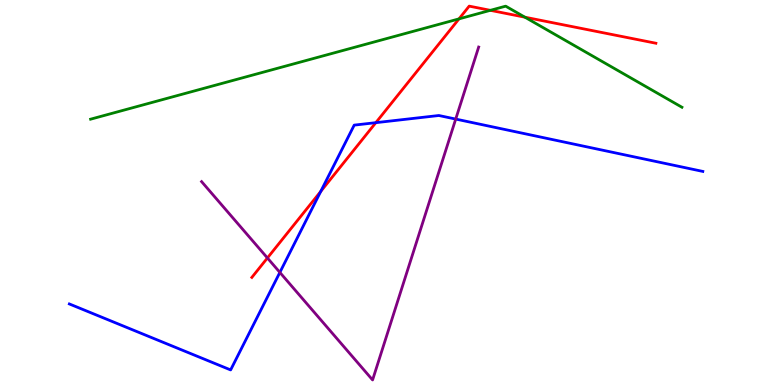[{'lines': ['blue', 'red'], 'intersections': [{'x': 4.14, 'y': 5.03}, {'x': 4.85, 'y': 6.81}]}, {'lines': ['green', 'red'], 'intersections': [{'x': 5.92, 'y': 9.51}, {'x': 6.33, 'y': 9.73}, {'x': 6.77, 'y': 9.55}]}, {'lines': ['purple', 'red'], 'intersections': [{'x': 3.45, 'y': 3.3}]}, {'lines': ['blue', 'green'], 'intersections': []}, {'lines': ['blue', 'purple'], 'intersections': [{'x': 3.61, 'y': 2.92}, {'x': 5.88, 'y': 6.91}]}, {'lines': ['green', 'purple'], 'intersections': []}]